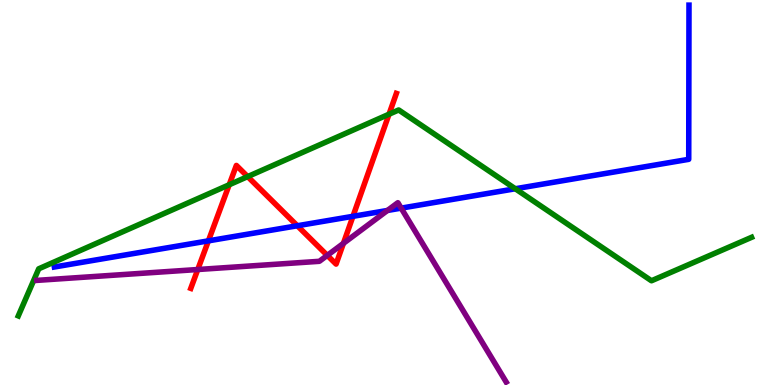[{'lines': ['blue', 'red'], 'intersections': [{'x': 2.69, 'y': 3.74}, {'x': 3.84, 'y': 4.14}, {'x': 4.55, 'y': 4.38}]}, {'lines': ['green', 'red'], 'intersections': [{'x': 2.96, 'y': 5.2}, {'x': 3.2, 'y': 5.41}, {'x': 5.02, 'y': 7.03}]}, {'lines': ['purple', 'red'], 'intersections': [{'x': 2.55, 'y': 3.0}, {'x': 4.22, 'y': 3.37}, {'x': 4.43, 'y': 3.68}]}, {'lines': ['blue', 'green'], 'intersections': [{'x': 6.65, 'y': 5.1}]}, {'lines': ['blue', 'purple'], 'intersections': [{'x': 5.0, 'y': 4.53}, {'x': 5.18, 'y': 4.59}]}, {'lines': ['green', 'purple'], 'intersections': []}]